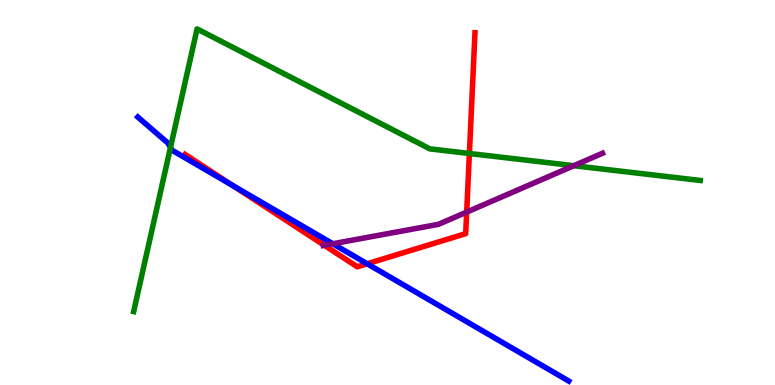[{'lines': ['blue', 'red'], 'intersections': [{'x': 3.0, 'y': 5.18}, {'x': 4.74, 'y': 3.15}]}, {'lines': ['green', 'red'], 'intersections': [{'x': 6.06, 'y': 6.01}]}, {'lines': ['purple', 'red'], 'intersections': [{'x': 4.19, 'y': 3.63}, {'x': 6.02, 'y': 4.49}]}, {'lines': ['blue', 'green'], 'intersections': [{'x': 2.2, 'y': 6.17}]}, {'lines': ['blue', 'purple'], 'intersections': [{'x': 4.29, 'y': 3.67}]}, {'lines': ['green', 'purple'], 'intersections': [{'x': 7.4, 'y': 5.7}]}]